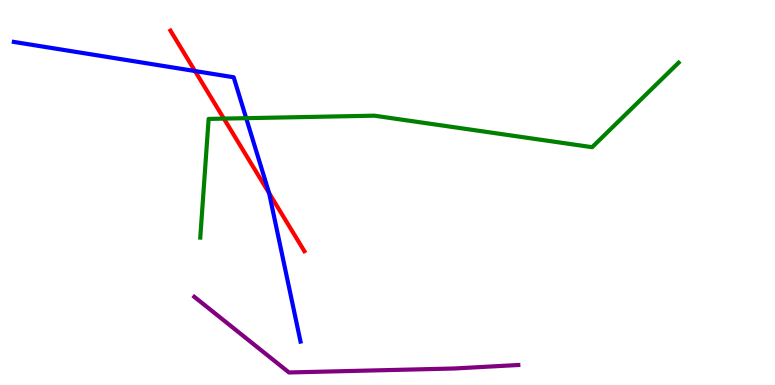[{'lines': ['blue', 'red'], 'intersections': [{'x': 2.52, 'y': 8.15}, {'x': 3.47, 'y': 4.98}]}, {'lines': ['green', 'red'], 'intersections': [{'x': 2.89, 'y': 6.92}]}, {'lines': ['purple', 'red'], 'intersections': []}, {'lines': ['blue', 'green'], 'intersections': [{'x': 3.18, 'y': 6.93}]}, {'lines': ['blue', 'purple'], 'intersections': []}, {'lines': ['green', 'purple'], 'intersections': []}]